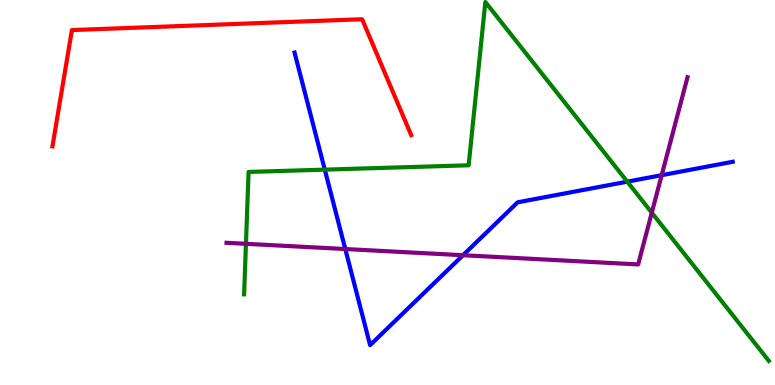[{'lines': ['blue', 'red'], 'intersections': []}, {'lines': ['green', 'red'], 'intersections': []}, {'lines': ['purple', 'red'], 'intersections': []}, {'lines': ['blue', 'green'], 'intersections': [{'x': 4.19, 'y': 5.59}, {'x': 8.09, 'y': 5.28}]}, {'lines': ['blue', 'purple'], 'intersections': [{'x': 4.46, 'y': 3.53}, {'x': 5.97, 'y': 3.37}, {'x': 8.54, 'y': 5.45}]}, {'lines': ['green', 'purple'], 'intersections': [{'x': 3.17, 'y': 3.67}, {'x': 8.41, 'y': 4.48}]}]